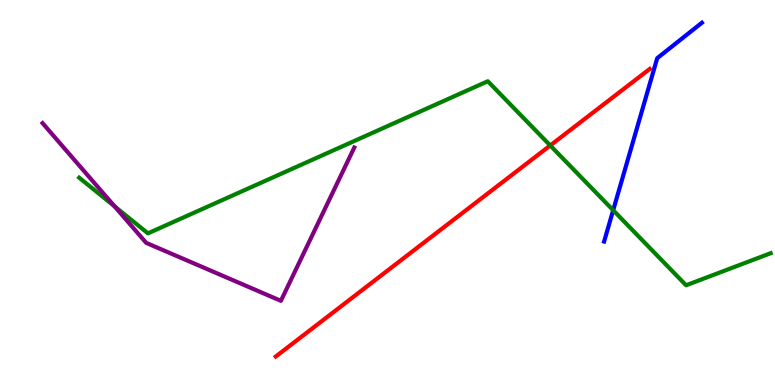[{'lines': ['blue', 'red'], 'intersections': []}, {'lines': ['green', 'red'], 'intersections': [{'x': 7.1, 'y': 6.22}]}, {'lines': ['purple', 'red'], 'intersections': []}, {'lines': ['blue', 'green'], 'intersections': [{'x': 7.91, 'y': 4.54}]}, {'lines': ['blue', 'purple'], 'intersections': []}, {'lines': ['green', 'purple'], 'intersections': [{'x': 1.48, 'y': 4.64}]}]